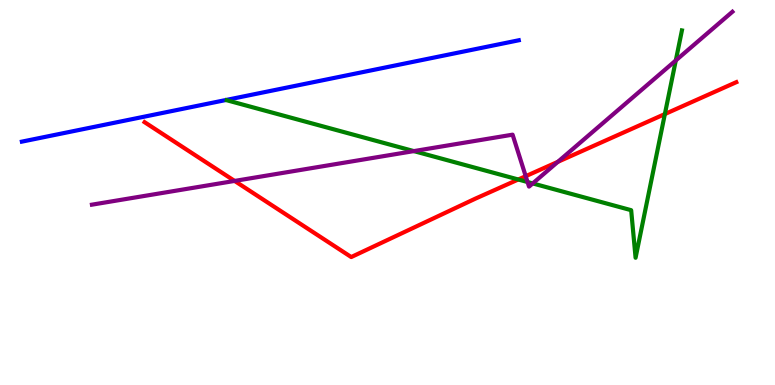[{'lines': ['blue', 'red'], 'intersections': []}, {'lines': ['green', 'red'], 'intersections': [{'x': 6.69, 'y': 5.34}, {'x': 8.58, 'y': 7.04}]}, {'lines': ['purple', 'red'], 'intersections': [{'x': 3.03, 'y': 5.3}, {'x': 6.78, 'y': 5.42}, {'x': 7.2, 'y': 5.8}]}, {'lines': ['blue', 'green'], 'intersections': []}, {'lines': ['blue', 'purple'], 'intersections': []}, {'lines': ['green', 'purple'], 'intersections': [{'x': 5.34, 'y': 6.08}, {'x': 6.81, 'y': 5.27}, {'x': 6.87, 'y': 5.24}, {'x': 8.72, 'y': 8.43}]}]